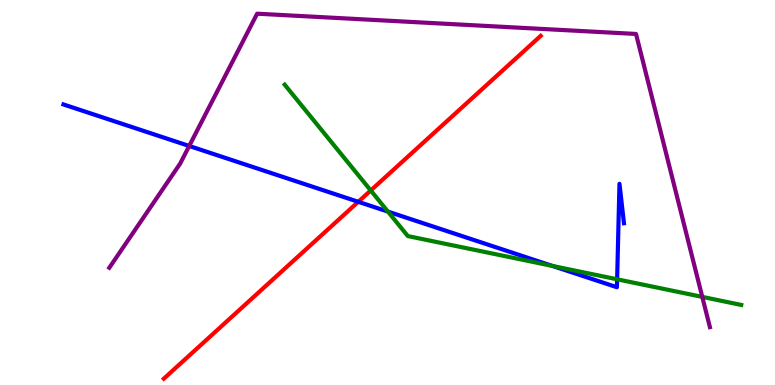[{'lines': ['blue', 'red'], 'intersections': [{'x': 4.62, 'y': 4.76}]}, {'lines': ['green', 'red'], 'intersections': [{'x': 4.78, 'y': 5.05}]}, {'lines': ['purple', 'red'], 'intersections': []}, {'lines': ['blue', 'green'], 'intersections': [{'x': 5.01, 'y': 4.5}, {'x': 7.13, 'y': 3.09}, {'x': 7.96, 'y': 2.75}]}, {'lines': ['blue', 'purple'], 'intersections': [{'x': 2.44, 'y': 6.21}]}, {'lines': ['green', 'purple'], 'intersections': [{'x': 9.06, 'y': 2.29}]}]